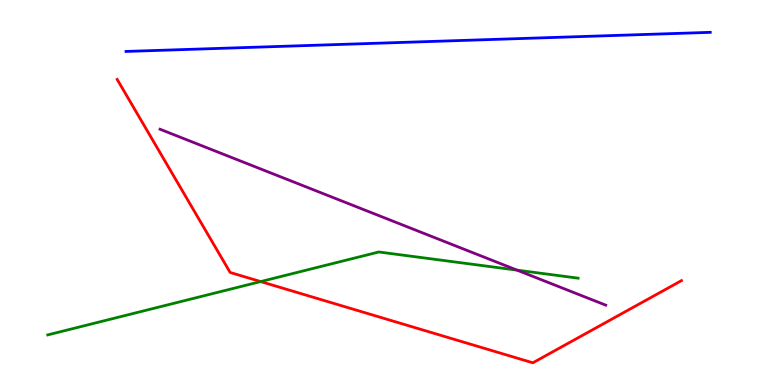[{'lines': ['blue', 'red'], 'intersections': []}, {'lines': ['green', 'red'], 'intersections': [{'x': 3.36, 'y': 2.69}]}, {'lines': ['purple', 'red'], 'intersections': []}, {'lines': ['blue', 'green'], 'intersections': []}, {'lines': ['blue', 'purple'], 'intersections': []}, {'lines': ['green', 'purple'], 'intersections': [{'x': 6.67, 'y': 2.98}]}]